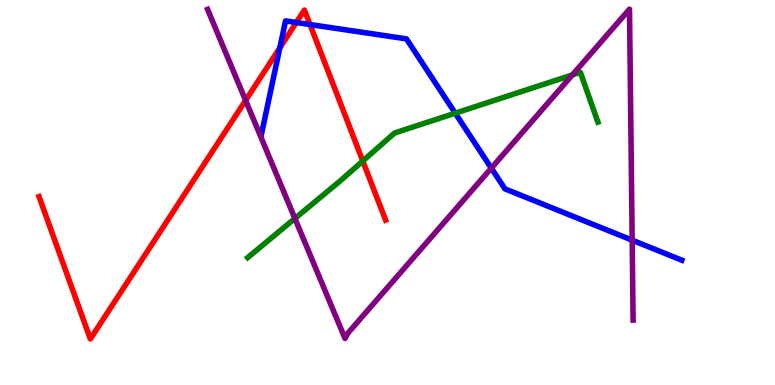[{'lines': ['blue', 'red'], 'intersections': [{'x': 3.61, 'y': 8.76}, {'x': 3.82, 'y': 9.42}, {'x': 4.0, 'y': 9.36}]}, {'lines': ['green', 'red'], 'intersections': [{'x': 4.68, 'y': 5.82}]}, {'lines': ['purple', 'red'], 'intersections': [{'x': 3.17, 'y': 7.39}]}, {'lines': ['blue', 'green'], 'intersections': [{'x': 5.87, 'y': 7.06}]}, {'lines': ['blue', 'purple'], 'intersections': [{'x': 6.34, 'y': 5.63}, {'x': 8.16, 'y': 3.76}]}, {'lines': ['green', 'purple'], 'intersections': [{'x': 3.81, 'y': 4.33}, {'x': 7.39, 'y': 8.05}]}]